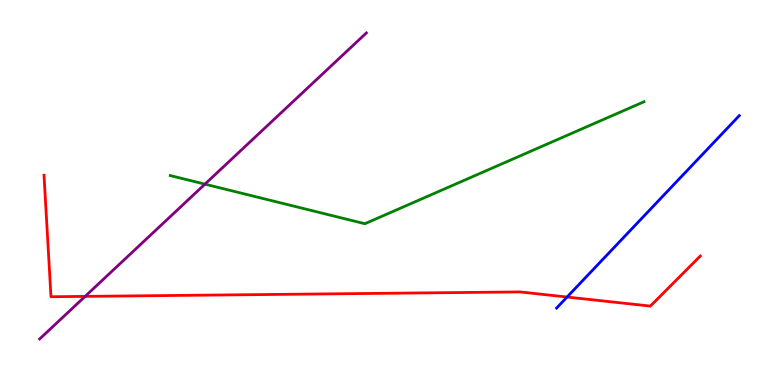[{'lines': ['blue', 'red'], 'intersections': [{'x': 7.32, 'y': 2.28}]}, {'lines': ['green', 'red'], 'intersections': []}, {'lines': ['purple', 'red'], 'intersections': [{'x': 1.1, 'y': 2.3}]}, {'lines': ['blue', 'green'], 'intersections': []}, {'lines': ['blue', 'purple'], 'intersections': []}, {'lines': ['green', 'purple'], 'intersections': [{'x': 2.64, 'y': 5.22}]}]